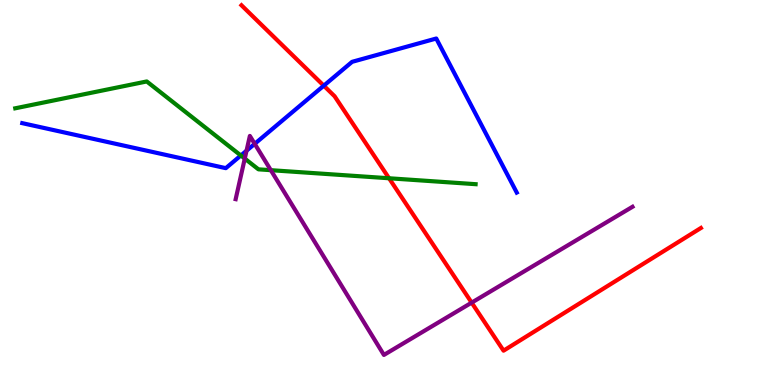[{'lines': ['blue', 'red'], 'intersections': [{'x': 4.18, 'y': 7.77}]}, {'lines': ['green', 'red'], 'intersections': [{'x': 5.02, 'y': 5.37}]}, {'lines': ['purple', 'red'], 'intersections': [{'x': 6.09, 'y': 2.14}]}, {'lines': ['blue', 'green'], 'intersections': [{'x': 3.11, 'y': 5.96}]}, {'lines': ['blue', 'purple'], 'intersections': [{'x': 3.18, 'y': 6.09}, {'x': 3.29, 'y': 6.26}]}, {'lines': ['green', 'purple'], 'intersections': [{'x': 3.16, 'y': 5.88}, {'x': 3.49, 'y': 5.58}]}]